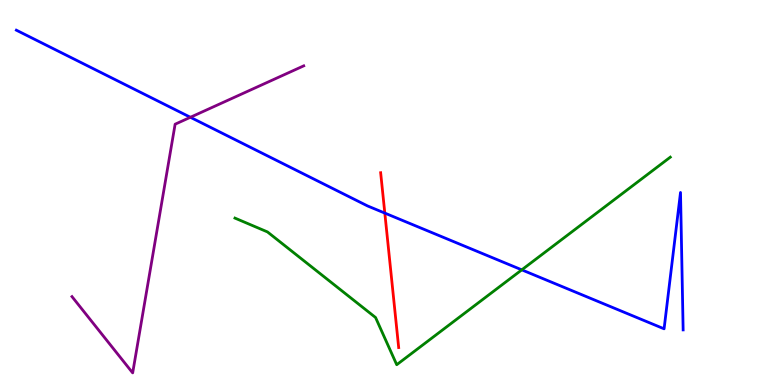[{'lines': ['blue', 'red'], 'intersections': [{'x': 4.97, 'y': 4.47}]}, {'lines': ['green', 'red'], 'intersections': []}, {'lines': ['purple', 'red'], 'intersections': []}, {'lines': ['blue', 'green'], 'intersections': [{'x': 6.73, 'y': 2.99}]}, {'lines': ['blue', 'purple'], 'intersections': [{'x': 2.46, 'y': 6.95}]}, {'lines': ['green', 'purple'], 'intersections': []}]